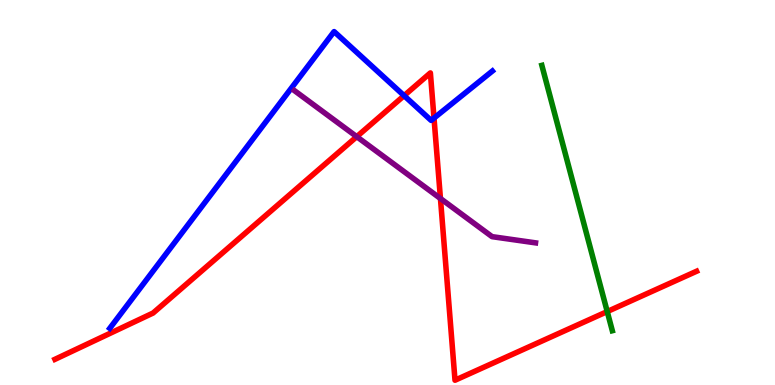[{'lines': ['blue', 'red'], 'intersections': [{'x': 5.21, 'y': 7.52}, {'x': 5.6, 'y': 6.93}]}, {'lines': ['green', 'red'], 'intersections': [{'x': 7.84, 'y': 1.91}]}, {'lines': ['purple', 'red'], 'intersections': [{'x': 4.6, 'y': 6.45}, {'x': 5.68, 'y': 4.84}]}, {'lines': ['blue', 'green'], 'intersections': []}, {'lines': ['blue', 'purple'], 'intersections': []}, {'lines': ['green', 'purple'], 'intersections': []}]